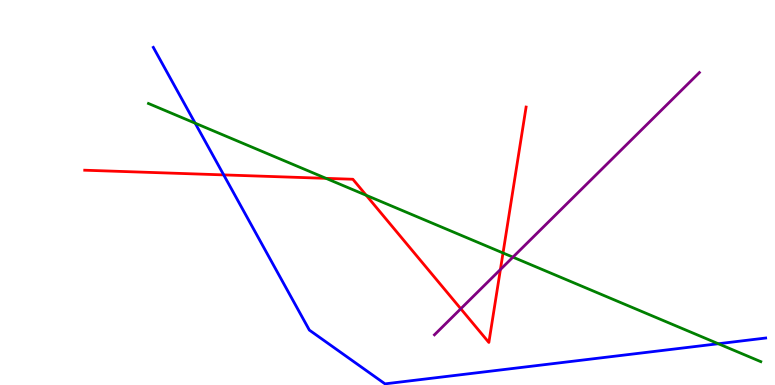[{'lines': ['blue', 'red'], 'intersections': [{'x': 2.89, 'y': 5.46}]}, {'lines': ['green', 'red'], 'intersections': [{'x': 4.21, 'y': 5.37}, {'x': 4.73, 'y': 4.93}, {'x': 6.49, 'y': 3.43}]}, {'lines': ['purple', 'red'], 'intersections': [{'x': 5.95, 'y': 1.98}, {'x': 6.46, 'y': 3.0}]}, {'lines': ['blue', 'green'], 'intersections': [{'x': 2.52, 'y': 6.8}, {'x': 9.27, 'y': 1.07}]}, {'lines': ['blue', 'purple'], 'intersections': []}, {'lines': ['green', 'purple'], 'intersections': [{'x': 6.62, 'y': 3.32}]}]